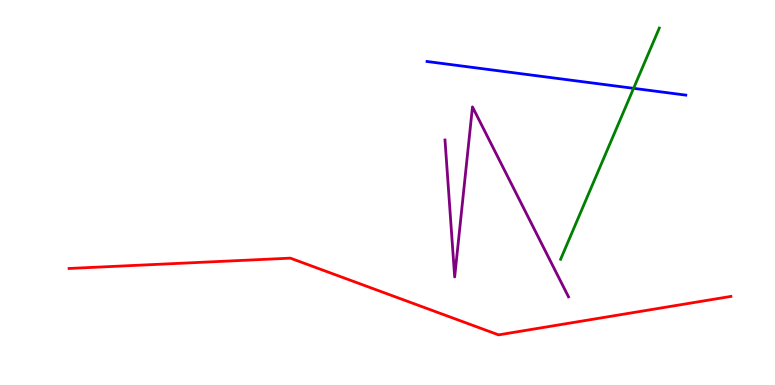[{'lines': ['blue', 'red'], 'intersections': []}, {'lines': ['green', 'red'], 'intersections': []}, {'lines': ['purple', 'red'], 'intersections': []}, {'lines': ['blue', 'green'], 'intersections': [{'x': 8.18, 'y': 7.71}]}, {'lines': ['blue', 'purple'], 'intersections': []}, {'lines': ['green', 'purple'], 'intersections': []}]